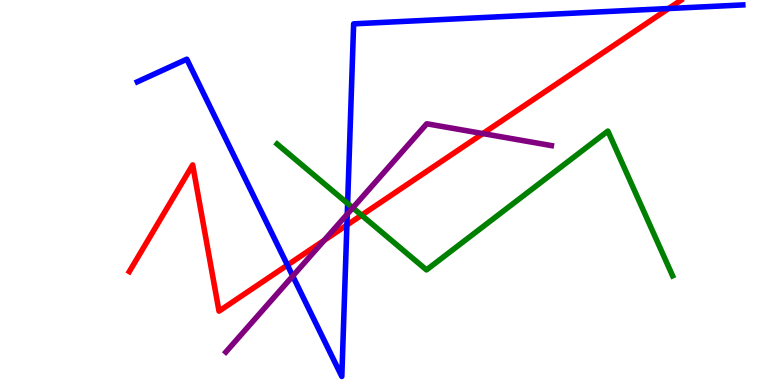[{'lines': ['blue', 'red'], 'intersections': [{'x': 3.71, 'y': 3.11}, {'x': 4.48, 'y': 4.15}, {'x': 8.63, 'y': 9.78}]}, {'lines': ['green', 'red'], 'intersections': [{'x': 4.67, 'y': 4.41}]}, {'lines': ['purple', 'red'], 'intersections': [{'x': 4.18, 'y': 3.76}, {'x': 6.23, 'y': 6.53}]}, {'lines': ['blue', 'green'], 'intersections': [{'x': 4.49, 'y': 4.72}]}, {'lines': ['blue', 'purple'], 'intersections': [{'x': 3.78, 'y': 2.83}, {'x': 4.48, 'y': 4.44}]}, {'lines': ['green', 'purple'], 'intersections': [{'x': 4.55, 'y': 4.6}]}]